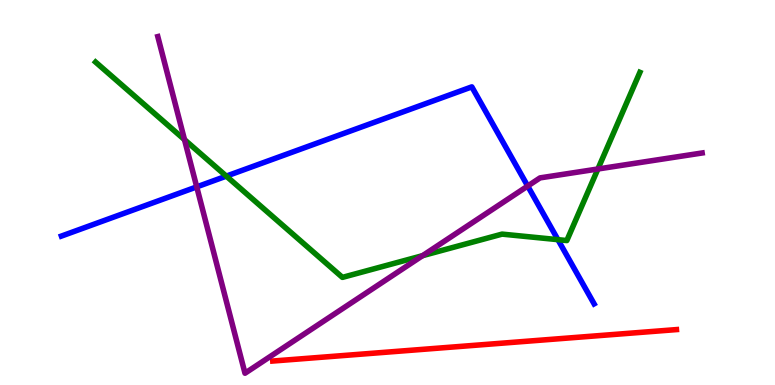[{'lines': ['blue', 'red'], 'intersections': []}, {'lines': ['green', 'red'], 'intersections': []}, {'lines': ['purple', 'red'], 'intersections': []}, {'lines': ['blue', 'green'], 'intersections': [{'x': 2.92, 'y': 5.43}, {'x': 7.2, 'y': 3.77}]}, {'lines': ['blue', 'purple'], 'intersections': [{'x': 2.54, 'y': 5.15}, {'x': 6.81, 'y': 5.17}]}, {'lines': ['green', 'purple'], 'intersections': [{'x': 2.38, 'y': 6.37}, {'x': 5.45, 'y': 3.36}, {'x': 7.71, 'y': 5.61}]}]